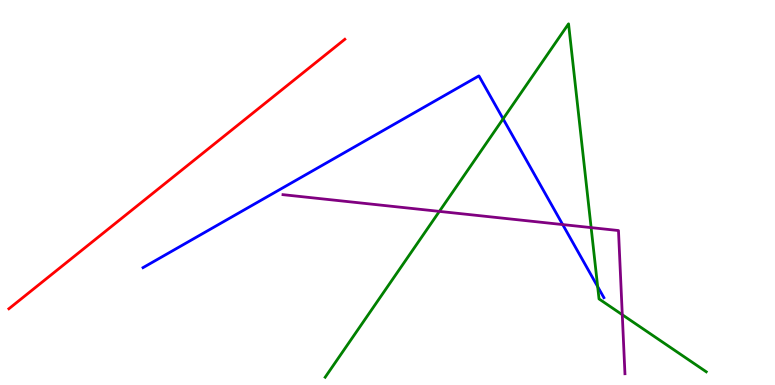[{'lines': ['blue', 'red'], 'intersections': []}, {'lines': ['green', 'red'], 'intersections': []}, {'lines': ['purple', 'red'], 'intersections': []}, {'lines': ['blue', 'green'], 'intersections': [{'x': 6.49, 'y': 6.91}, {'x': 7.71, 'y': 2.56}]}, {'lines': ['blue', 'purple'], 'intersections': [{'x': 7.26, 'y': 4.17}]}, {'lines': ['green', 'purple'], 'intersections': [{'x': 5.67, 'y': 4.51}, {'x': 7.63, 'y': 4.09}, {'x': 8.03, 'y': 1.83}]}]